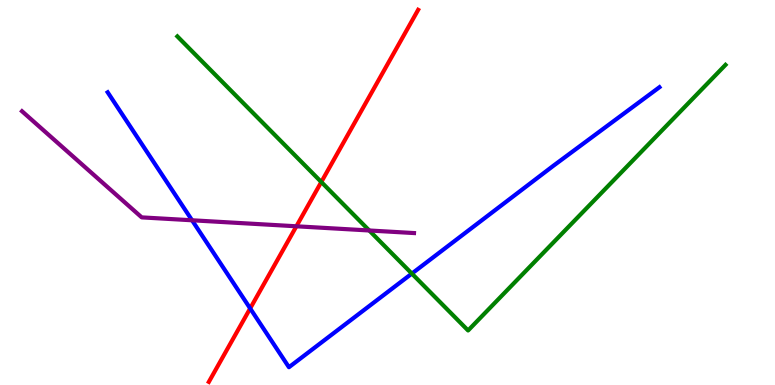[{'lines': ['blue', 'red'], 'intersections': [{'x': 3.23, 'y': 1.99}]}, {'lines': ['green', 'red'], 'intersections': [{'x': 4.15, 'y': 5.27}]}, {'lines': ['purple', 'red'], 'intersections': [{'x': 3.82, 'y': 4.12}]}, {'lines': ['blue', 'green'], 'intersections': [{'x': 5.31, 'y': 2.89}]}, {'lines': ['blue', 'purple'], 'intersections': [{'x': 2.48, 'y': 4.28}]}, {'lines': ['green', 'purple'], 'intersections': [{'x': 4.76, 'y': 4.01}]}]